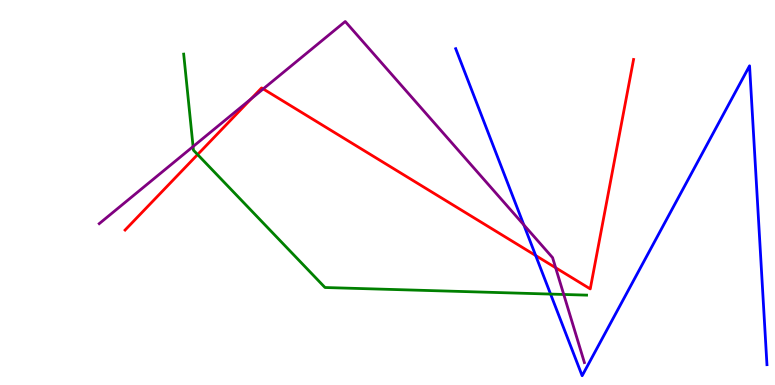[{'lines': ['blue', 'red'], 'intersections': [{'x': 6.91, 'y': 3.36}]}, {'lines': ['green', 'red'], 'intersections': [{'x': 2.55, 'y': 5.99}]}, {'lines': ['purple', 'red'], 'intersections': [{'x': 3.24, 'y': 7.43}, {'x': 3.4, 'y': 7.69}, {'x': 7.17, 'y': 3.05}]}, {'lines': ['blue', 'green'], 'intersections': [{'x': 7.1, 'y': 2.36}]}, {'lines': ['blue', 'purple'], 'intersections': [{'x': 6.76, 'y': 4.16}]}, {'lines': ['green', 'purple'], 'intersections': [{'x': 2.49, 'y': 6.19}, {'x': 7.27, 'y': 2.35}]}]